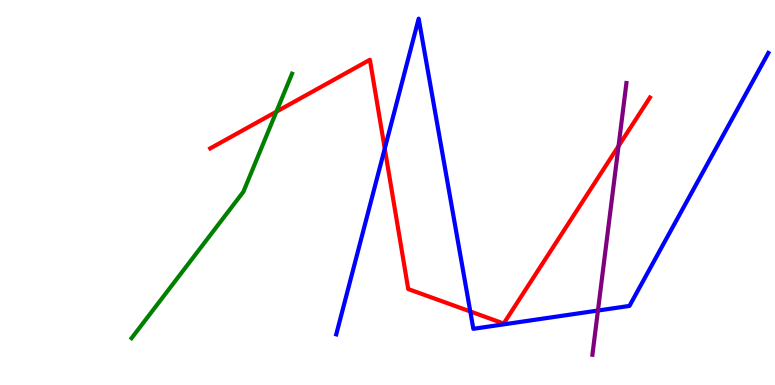[{'lines': ['blue', 'red'], 'intersections': [{'x': 4.96, 'y': 6.14}, {'x': 6.07, 'y': 1.91}]}, {'lines': ['green', 'red'], 'intersections': [{'x': 3.57, 'y': 7.1}]}, {'lines': ['purple', 'red'], 'intersections': [{'x': 7.98, 'y': 6.21}]}, {'lines': ['blue', 'green'], 'intersections': []}, {'lines': ['blue', 'purple'], 'intersections': [{'x': 7.72, 'y': 1.93}]}, {'lines': ['green', 'purple'], 'intersections': []}]